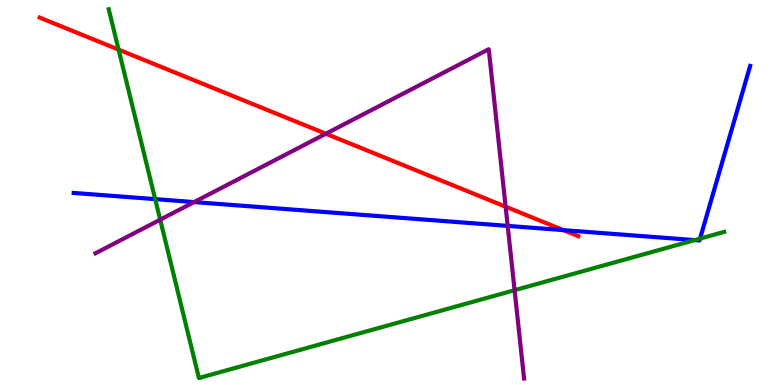[{'lines': ['blue', 'red'], 'intersections': [{'x': 7.27, 'y': 4.02}]}, {'lines': ['green', 'red'], 'intersections': [{'x': 1.53, 'y': 8.71}]}, {'lines': ['purple', 'red'], 'intersections': [{'x': 4.2, 'y': 6.53}, {'x': 6.52, 'y': 4.63}]}, {'lines': ['blue', 'green'], 'intersections': [{'x': 2.0, 'y': 4.83}, {'x': 8.96, 'y': 3.76}, {'x': 9.03, 'y': 3.8}]}, {'lines': ['blue', 'purple'], 'intersections': [{'x': 2.5, 'y': 4.75}, {'x': 6.55, 'y': 4.13}]}, {'lines': ['green', 'purple'], 'intersections': [{'x': 2.07, 'y': 4.29}, {'x': 6.64, 'y': 2.46}]}]